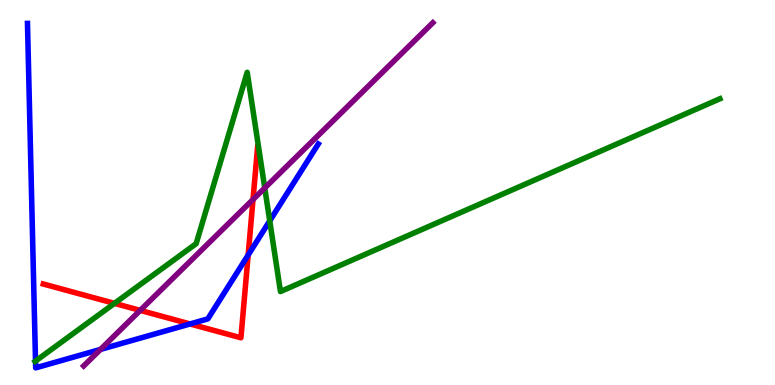[{'lines': ['blue', 'red'], 'intersections': [{'x': 2.45, 'y': 1.59}, {'x': 3.2, 'y': 3.38}]}, {'lines': ['green', 'red'], 'intersections': [{'x': 1.48, 'y': 2.12}]}, {'lines': ['purple', 'red'], 'intersections': [{'x': 1.81, 'y': 1.94}, {'x': 3.26, 'y': 4.82}]}, {'lines': ['blue', 'green'], 'intersections': [{'x': 0.458, 'y': 0.621}, {'x': 3.48, 'y': 4.26}]}, {'lines': ['blue', 'purple'], 'intersections': [{'x': 1.3, 'y': 0.924}]}, {'lines': ['green', 'purple'], 'intersections': [{'x': 3.42, 'y': 5.12}]}]